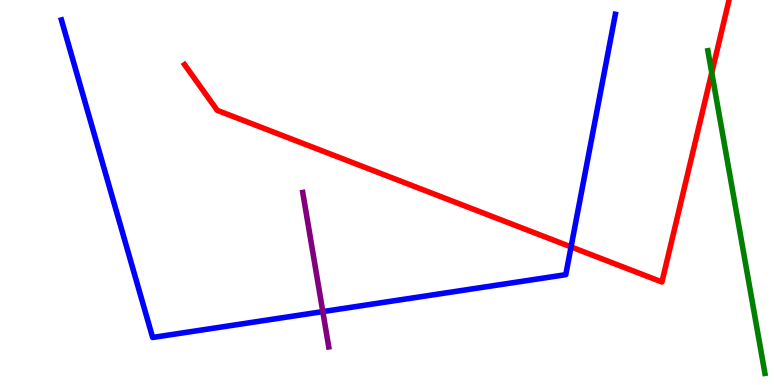[{'lines': ['blue', 'red'], 'intersections': [{'x': 7.37, 'y': 3.59}]}, {'lines': ['green', 'red'], 'intersections': [{'x': 9.18, 'y': 8.11}]}, {'lines': ['purple', 'red'], 'intersections': []}, {'lines': ['blue', 'green'], 'intersections': []}, {'lines': ['blue', 'purple'], 'intersections': [{'x': 4.17, 'y': 1.91}]}, {'lines': ['green', 'purple'], 'intersections': []}]